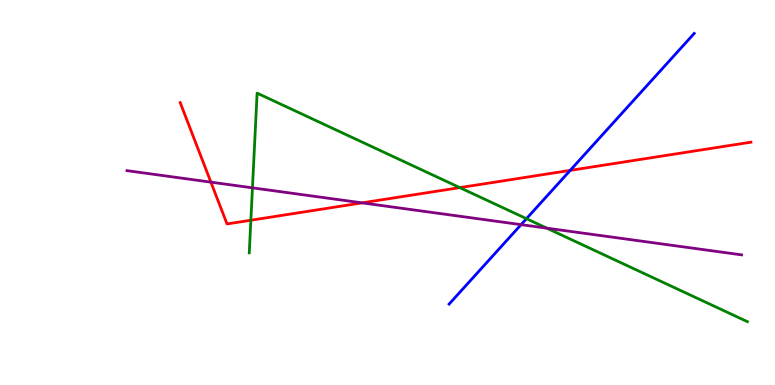[{'lines': ['blue', 'red'], 'intersections': [{'x': 7.36, 'y': 5.57}]}, {'lines': ['green', 'red'], 'intersections': [{'x': 3.24, 'y': 4.28}, {'x': 5.93, 'y': 5.13}]}, {'lines': ['purple', 'red'], 'intersections': [{'x': 2.72, 'y': 5.27}, {'x': 4.67, 'y': 4.73}]}, {'lines': ['blue', 'green'], 'intersections': [{'x': 6.79, 'y': 4.32}]}, {'lines': ['blue', 'purple'], 'intersections': [{'x': 6.72, 'y': 4.17}]}, {'lines': ['green', 'purple'], 'intersections': [{'x': 3.26, 'y': 5.12}, {'x': 7.06, 'y': 4.07}]}]